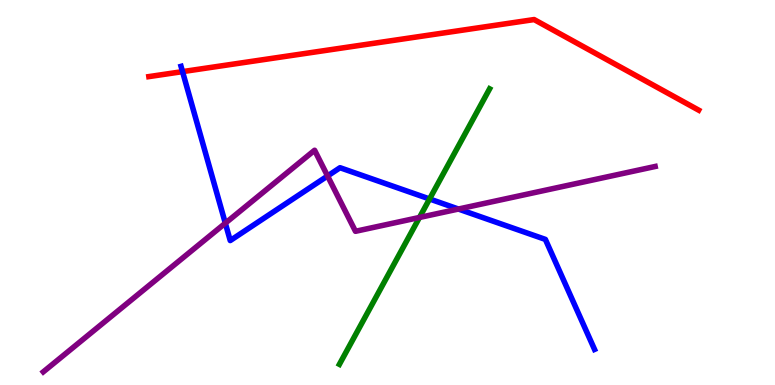[{'lines': ['blue', 'red'], 'intersections': [{'x': 2.36, 'y': 8.14}]}, {'lines': ['green', 'red'], 'intersections': []}, {'lines': ['purple', 'red'], 'intersections': []}, {'lines': ['blue', 'green'], 'intersections': [{'x': 5.54, 'y': 4.83}]}, {'lines': ['blue', 'purple'], 'intersections': [{'x': 2.91, 'y': 4.2}, {'x': 4.23, 'y': 5.43}, {'x': 5.92, 'y': 4.57}]}, {'lines': ['green', 'purple'], 'intersections': [{'x': 5.41, 'y': 4.35}]}]